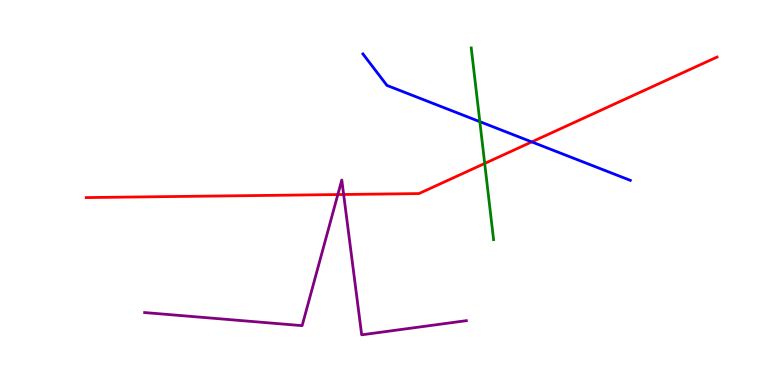[{'lines': ['blue', 'red'], 'intersections': [{'x': 6.86, 'y': 6.31}]}, {'lines': ['green', 'red'], 'intersections': [{'x': 6.25, 'y': 5.75}]}, {'lines': ['purple', 'red'], 'intersections': [{'x': 4.36, 'y': 4.95}, {'x': 4.43, 'y': 4.95}]}, {'lines': ['blue', 'green'], 'intersections': [{'x': 6.19, 'y': 6.84}]}, {'lines': ['blue', 'purple'], 'intersections': []}, {'lines': ['green', 'purple'], 'intersections': []}]